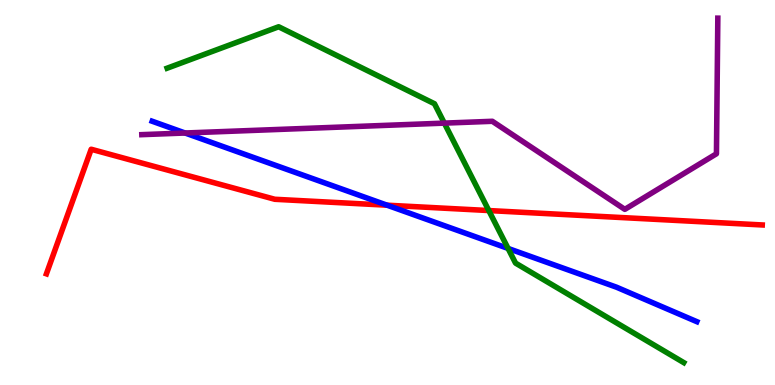[{'lines': ['blue', 'red'], 'intersections': [{'x': 4.99, 'y': 4.67}]}, {'lines': ['green', 'red'], 'intersections': [{'x': 6.31, 'y': 4.53}]}, {'lines': ['purple', 'red'], 'intersections': []}, {'lines': ['blue', 'green'], 'intersections': [{'x': 6.56, 'y': 3.55}]}, {'lines': ['blue', 'purple'], 'intersections': [{'x': 2.39, 'y': 6.55}]}, {'lines': ['green', 'purple'], 'intersections': [{'x': 5.73, 'y': 6.8}]}]